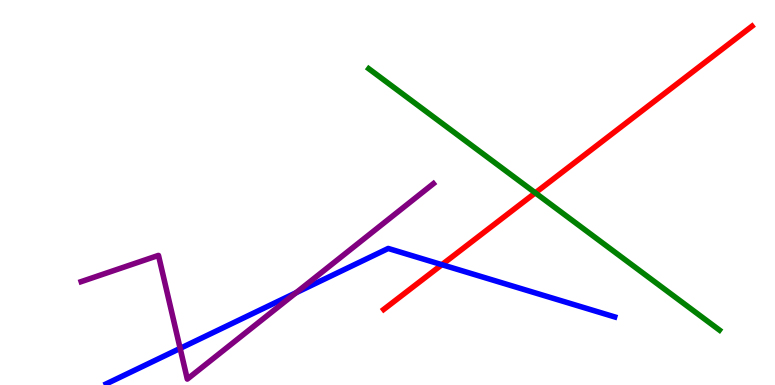[{'lines': ['blue', 'red'], 'intersections': [{'x': 5.7, 'y': 3.12}]}, {'lines': ['green', 'red'], 'intersections': [{'x': 6.91, 'y': 4.99}]}, {'lines': ['purple', 'red'], 'intersections': []}, {'lines': ['blue', 'green'], 'intersections': []}, {'lines': ['blue', 'purple'], 'intersections': [{'x': 2.32, 'y': 0.951}, {'x': 3.82, 'y': 2.4}]}, {'lines': ['green', 'purple'], 'intersections': []}]